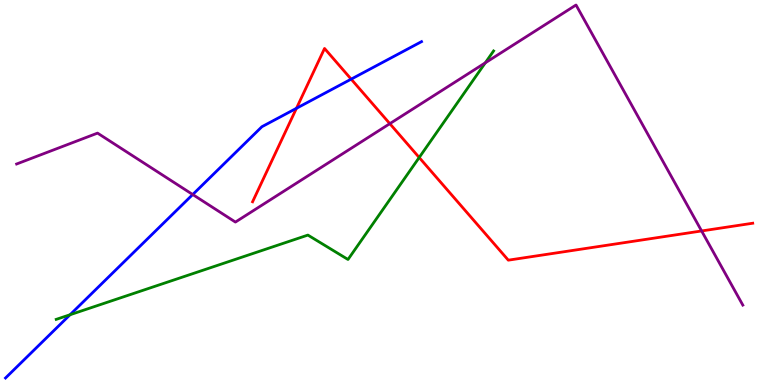[{'lines': ['blue', 'red'], 'intersections': [{'x': 3.83, 'y': 7.19}, {'x': 4.53, 'y': 7.94}]}, {'lines': ['green', 'red'], 'intersections': [{'x': 5.41, 'y': 5.91}]}, {'lines': ['purple', 'red'], 'intersections': [{'x': 5.03, 'y': 6.79}, {'x': 9.05, 'y': 4.0}]}, {'lines': ['blue', 'green'], 'intersections': [{'x': 0.904, 'y': 1.83}]}, {'lines': ['blue', 'purple'], 'intersections': [{'x': 2.49, 'y': 4.95}]}, {'lines': ['green', 'purple'], 'intersections': [{'x': 6.26, 'y': 8.37}]}]